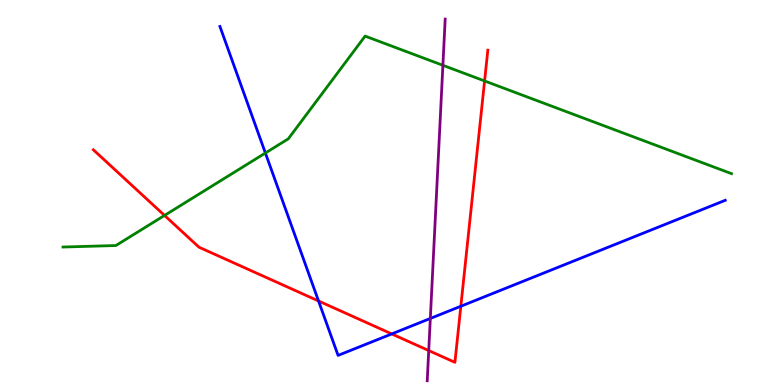[{'lines': ['blue', 'red'], 'intersections': [{'x': 4.11, 'y': 2.18}, {'x': 5.05, 'y': 1.33}, {'x': 5.95, 'y': 2.05}]}, {'lines': ['green', 'red'], 'intersections': [{'x': 2.12, 'y': 4.4}, {'x': 6.25, 'y': 7.9}]}, {'lines': ['purple', 'red'], 'intersections': [{'x': 5.53, 'y': 0.894}]}, {'lines': ['blue', 'green'], 'intersections': [{'x': 3.42, 'y': 6.03}]}, {'lines': ['blue', 'purple'], 'intersections': [{'x': 5.55, 'y': 1.73}]}, {'lines': ['green', 'purple'], 'intersections': [{'x': 5.71, 'y': 8.3}]}]